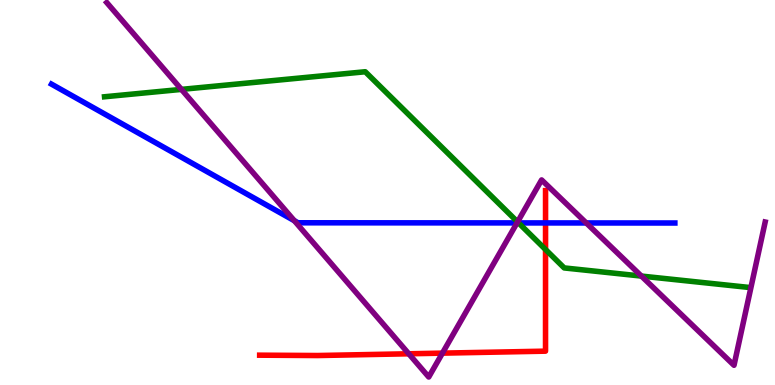[{'lines': ['blue', 'red'], 'intersections': [{'x': 7.04, 'y': 4.21}]}, {'lines': ['green', 'red'], 'intersections': [{'x': 7.04, 'y': 3.52}]}, {'lines': ['purple', 'red'], 'intersections': [{'x': 5.27, 'y': 0.811}, {'x': 5.71, 'y': 0.828}]}, {'lines': ['blue', 'green'], 'intersections': [{'x': 6.69, 'y': 4.21}]}, {'lines': ['blue', 'purple'], 'intersections': [{'x': 3.8, 'y': 4.27}, {'x': 6.67, 'y': 4.21}, {'x': 7.56, 'y': 4.21}]}, {'lines': ['green', 'purple'], 'intersections': [{'x': 2.34, 'y': 7.68}, {'x': 6.68, 'y': 4.24}, {'x': 8.28, 'y': 2.83}]}]